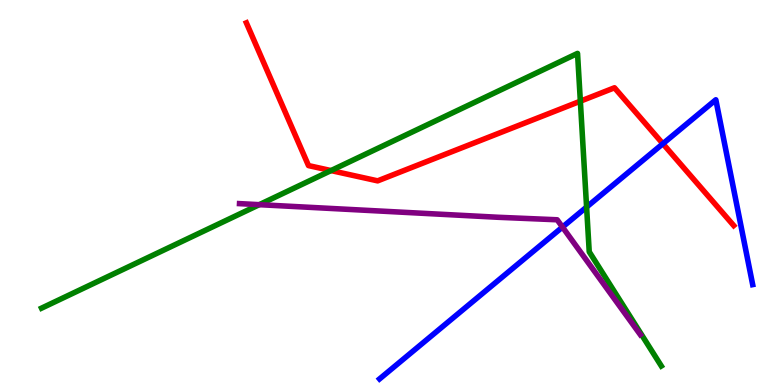[{'lines': ['blue', 'red'], 'intersections': [{'x': 8.55, 'y': 6.27}]}, {'lines': ['green', 'red'], 'intersections': [{'x': 4.27, 'y': 5.57}, {'x': 7.49, 'y': 7.37}]}, {'lines': ['purple', 'red'], 'intersections': []}, {'lines': ['blue', 'green'], 'intersections': [{'x': 7.57, 'y': 4.62}]}, {'lines': ['blue', 'purple'], 'intersections': [{'x': 7.26, 'y': 4.1}]}, {'lines': ['green', 'purple'], 'intersections': [{'x': 3.35, 'y': 4.68}]}]